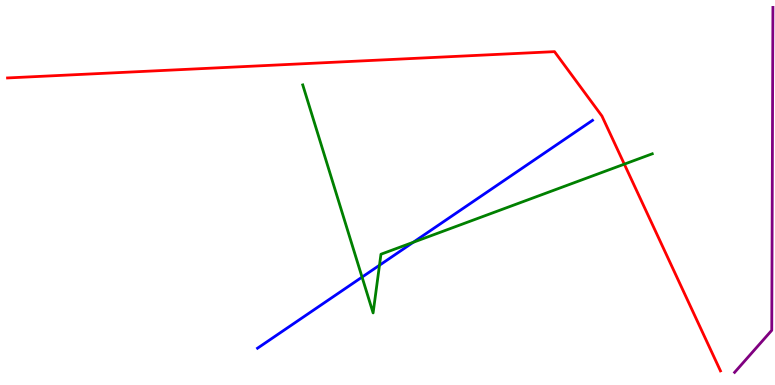[{'lines': ['blue', 'red'], 'intersections': []}, {'lines': ['green', 'red'], 'intersections': [{'x': 8.06, 'y': 5.74}]}, {'lines': ['purple', 'red'], 'intersections': []}, {'lines': ['blue', 'green'], 'intersections': [{'x': 4.67, 'y': 2.8}, {'x': 4.9, 'y': 3.11}, {'x': 5.33, 'y': 3.71}]}, {'lines': ['blue', 'purple'], 'intersections': []}, {'lines': ['green', 'purple'], 'intersections': []}]